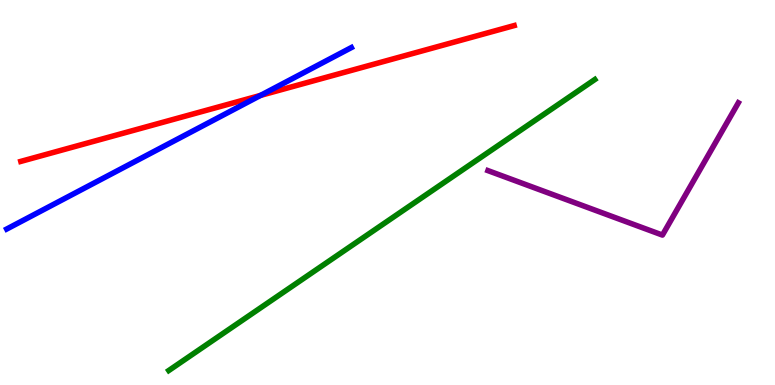[{'lines': ['blue', 'red'], 'intersections': [{'x': 3.36, 'y': 7.52}]}, {'lines': ['green', 'red'], 'intersections': []}, {'lines': ['purple', 'red'], 'intersections': []}, {'lines': ['blue', 'green'], 'intersections': []}, {'lines': ['blue', 'purple'], 'intersections': []}, {'lines': ['green', 'purple'], 'intersections': []}]